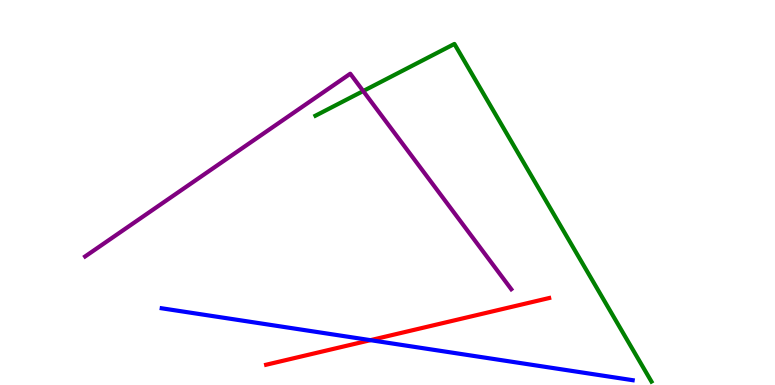[{'lines': ['blue', 'red'], 'intersections': [{'x': 4.78, 'y': 1.16}]}, {'lines': ['green', 'red'], 'intersections': []}, {'lines': ['purple', 'red'], 'intersections': []}, {'lines': ['blue', 'green'], 'intersections': []}, {'lines': ['blue', 'purple'], 'intersections': []}, {'lines': ['green', 'purple'], 'intersections': [{'x': 4.69, 'y': 7.64}]}]